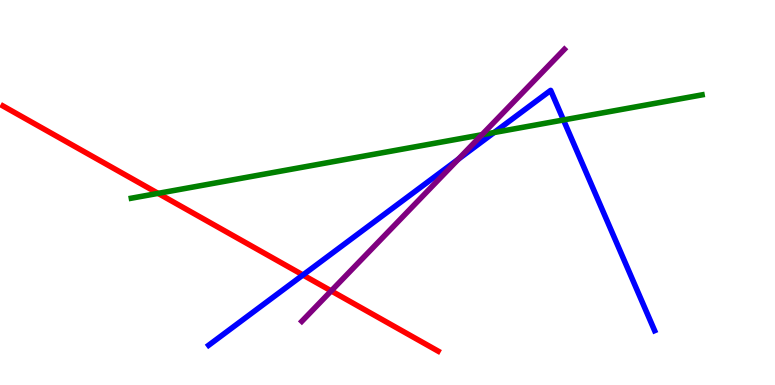[{'lines': ['blue', 'red'], 'intersections': [{'x': 3.91, 'y': 2.86}]}, {'lines': ['green', 'red'], 'intersections': [{'x': 2.04, 'y': 4.98}]}, {'lines': ['purple', 'red'], 'intersections': [{'x': 4.27, 'y': 2.44}]}, {'lines': ['blue', 'green'], 'intersections': [{'x': 6.38, 'y': 6.56}, {'x': 7.27, 'y': 6.88}]}, {'lines': ['blue', 'purple'], 'intersections': [{'x': 5.91, 'y': 5.87}]}, {'lines': ['green', 'purple'], 'intersections': [{'x': 6.22, 'y': 6.5}]}]